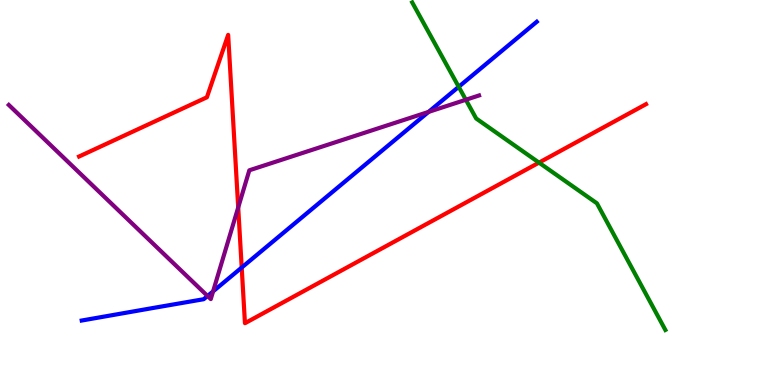[{'lines': ['blue', 'red'], 'intersections': [{'x': 3.12, 'y': 3.05}]}, {'lines': ['green', 'red'], 'intersections': [{'x': 6.95, 'y': 5.78}]}, {'lines': ['purple', 'red'], 'intersections': [{'x': 3.07, 'y': 4.61}]}, {'lines': ['blue', 'green'], 'intersections': [{'x': 5.92, 'y': 7.75}]}, {'lines': ['blue', 'purple'], 'intersections': [{'x': 2.68, 'y': 2.31}, {'x': 2.75, 'y': 2.43}, {'x': 5.53, 'y': 7.09}]}, {'lines': ['green', 'purple'], 'intersections': [{'x': 6.01, 'y': 7.41}]}]